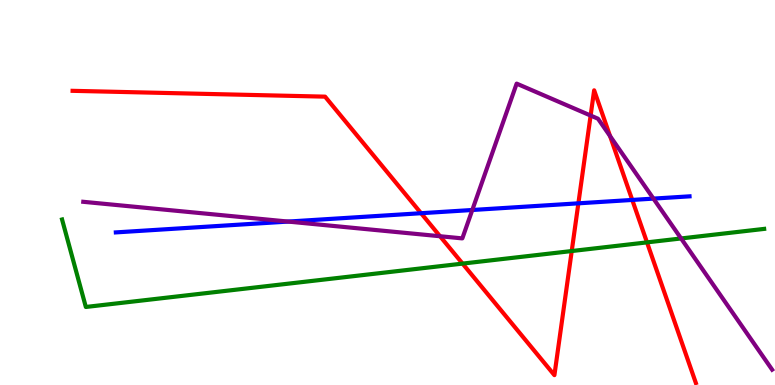[{'lines': ['blue', 'red'], 'intersections': [{'x': 5.43, 'y': 4.46}, {'x': 7.46, 'y': 4.72}, {'x': 8.16, 'y': 4.81}]}, {'lines': ['green', 'red'], 'intersections': [{'x': 5.97, 'y': 3.15}, {'x': 7.38, 'y': 3.48}, {'x': 8.35, 'y': 3.7}]}, {'lines': ['purple', 'red'], 'intersections': [{'x': 5.68, 'y': 3.86}, {'x': 7.62, 'y': 7.0}, {'x': 7.87, 'y': 6.47}]}, {'lines': ['blue', 'green'], 'intersections': []}, {'lines': ['blue', 'purple'], 'intersections': [{'x': 3.72, 'y': 4.24}, {'x': 6.09, 'y': 4.55}, {'x': 8.43, 'y': 4.84}]}, {'lines': ['green', 'purple'], 'intersections': [{'x': 8.79, 'y': 3.81}]}]